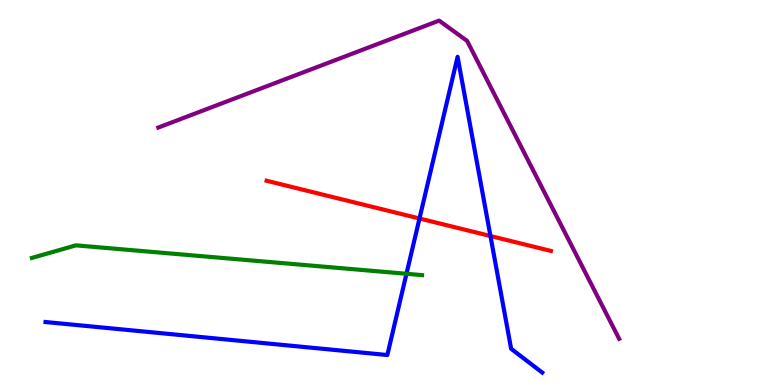[{'lines': ['blue', 'red'], 'intersections': [{'x': 5.41, 'y': 4.32}, {'x': 6.33, 'y': 3.87}]}, {'lines': ['green', 'red'], 'intersections': []}, {'lines': ['purple', 'red'], 'intersections': []}, {'lines': ['blue', 'green'], 'intersections': [{'x': 5.24, 'y': 2.89}]}, {'lines': ['blue', 'purple'], 'intersections': []}, {'lines': ['green', 'purple'], 'intersections': []}]